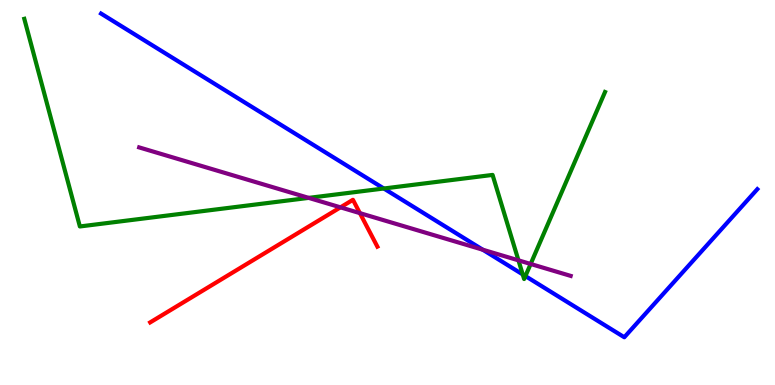[{'lines': ['blue', 'red'], 'intersections': []}, {'lines': ['green', 'red'], 'intersections': []}, {'lines': ['purple', 'red'], 'intersections': [{'x': 4.39, 'y': 4.61}, {'x': 4.64, 'y': 4.46}]}, {'lines': ['blue', 'green'], 'intersections': [{'x': 4.95, 'y': 5.1}, {'x': 6.74, 'y': 2.87}, {'x': 6.78, 'y': 2.83}]}, {'lines': ['blue', 'purple'], 'intersections': [{'x': 6.23, 'y': 3.51}]}, {'lines': ['green', 'purple'], 'intersections': [{'x': 3.98, 'y': 4.86}, {'x': 6.69, 'y': 3.24}, {'x': 6.85, 'y': 3.14}]}]